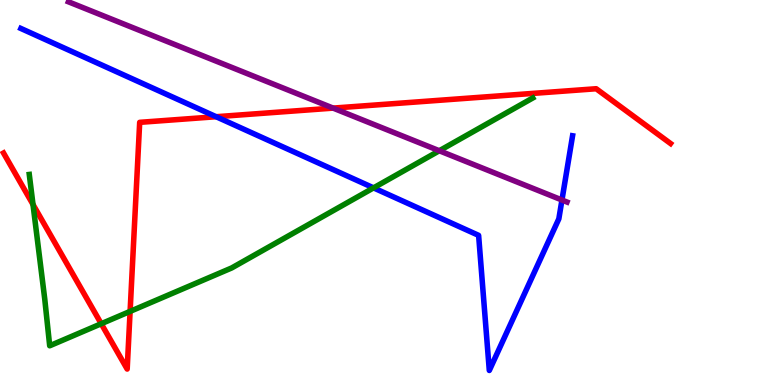[{'lines': ['blue', 'red'], 'intersections': [{'x': 2.79, 'y': 6.97}]}, {'lines': ['green', 'red'], 'intersections': [{'x': 0.426, 'y': 4.69}, {'x': 1.31, 'y': 1.59}, {'x': 1.68, 'y': 1.91}]}, {'lines': ['purple', 'red'], 'intersections': [{'x': 4.3, 'y': 7.19}]}, {'lines': ['blue', 'green'], 'intersections': [{'x': 4.82, 'y': 5.12}]}, {'lines': ['blue', 'purple'], 'intersections': [{'x': 7.25, 'y': 4.8}]}, {'lines': ['green', 'purple'], 'intersections': [{'x': 5.67, 'y': 6.08}]}]